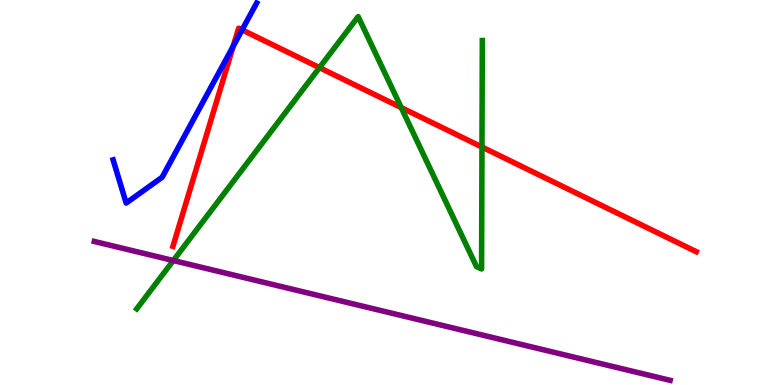[{'lines': ['blue', 'red'], 'intersections': [{'x': 3.01, 'y': 8.8}, {'x': 3.12, 'y': 9.22}]}, {'lines': ['green', 'red'], 'intersections': [{'x': 4.12, 'y': 8.24}, {'x': 5.18, 'y': 7.21}, {'x': 6.22, 'y': 6.18}]}, {'lines': ['purple', 'red'], 'intersections': []}, {'lines': ['blue', 'green'], 'intersections': []}, {'lines': ['blue', 'purple'], 'intersections': []}, {'lines': ['green', 'purple'], 'intersections': [{'x': 2.24, 'y': 3.23}]}]